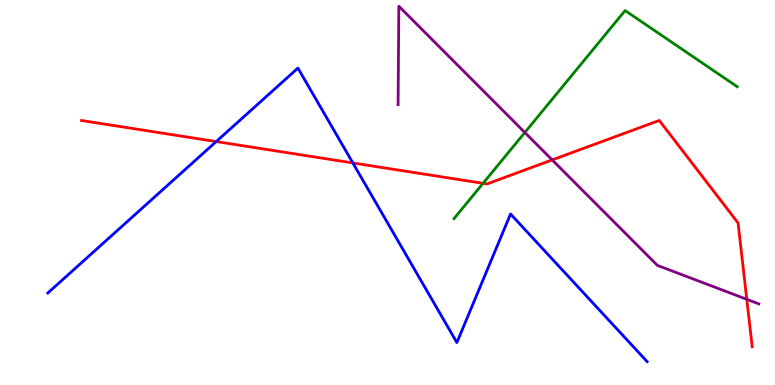[{'lines': ['blue', 'red'], 'intersections': [{'x': 2.79, 'y': 6.32}, {'x': 4.55, 'y': 5.77}]}, {'lines': ['green', 'red'], 'intersections': [{'x': 6.23, 'y': 5.24}]}, {'lines': ['purple', 'red'], 'intersections': [{'x': 7.12, 'y': 5.85}, {'x': 9.64, 'y': 2.23}]}, {'lines': ['blue', 'green'], 'intersections': []}, {'lines': ['blue', 'purple'], 'intersections': []}, {'lines': ['green', 'purple'], 'intersections': [{'x': 6.77, 'y': 6.56}]}]